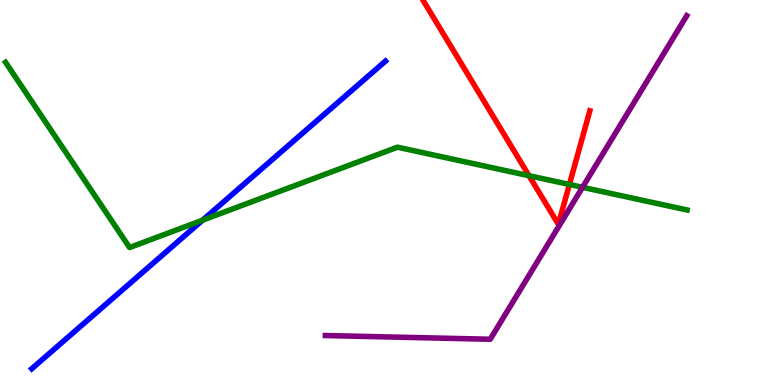[{'lines': ['blue', 'red'], 'intersections': []}, {'lines': ['green', 'red'], 'intersections': [{'x': 6.83, 'y': 5.44}, {'x': 7.35, 'y': 5.21}]}, {'lines': ['purple', 'red'], 'intersections': []}, {'lines': ['blue', 'green'], 'intersections': [{'x': 2.61, 'y': 4.28}]}, {'lines': ['blue', 'purple'], 'intersections': []}, {'lines': ['green', 'purple'], 'intersections': [{'x': 7.52, 'y': 5.13}]}]